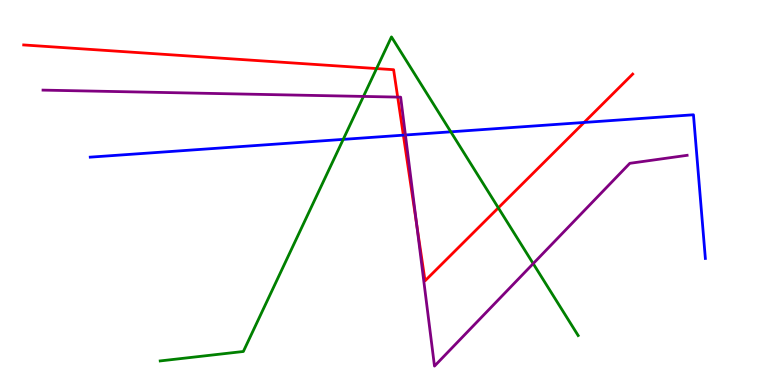[{'lines': ['blue', 'red'], 'intersections': [{'x': 5.2, 'y': 6.49}, {'x': 7.54, 'y': 6.82}]}, {'lines': ['green', 'red'], 'intersections': [{'x': 4.86, 'y': 8.22}, {'x': 6.43, 'y': 4.6}]}, {'lines': ['purple', 'red'], 'intersections': [{'x': 5.13, 'y': 7.48}, {'x': 5.38, 'y': 4.16}]}, {'lines': ['blue', 'green'], 'intersections': [{'x': 4.43, 'y': 6.38}, {'x': 5.82, 'y': 6.58}]}, {'lines': ['blue', 'purple'], 'intersections': [{'x': 5.23, 'y': 6.49}]}, {'lines': ['green', 'purple'], 'intersections': [{'x': 4.69, 'y': 7.5}, {'x': 6.88, 'y': 3.15}]}]